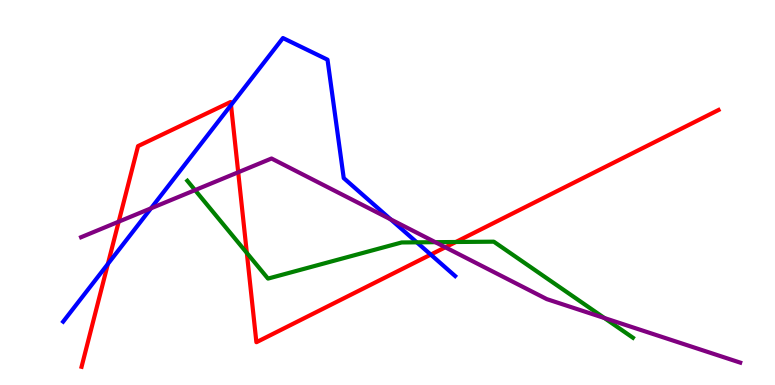[{'lines': ['blue', 'red'], 'intersections': [{'x': 1.39, 'y': 3.14}, {'x': 2.98, 'y': 7.27}, {'x': 5.56, 'y': 3.39}]}, {'lines': ['green', 'red'], 'intersections': [{'x': 3.18, 'y': 3.43}, {'x': 5.88, 'y': 3.71}]}, {'lines': ['purple', 'red'], 'intersections': [{'x': 1.53, 'y': 4.24}, {'x': 3.07, 'y': 5.53}, {'x': 5.75, 'y': 3.58}]}, {'lines': ['blue', 'green'], 'intersections': [{'x': 5.38, 'y': 3.71}]}, {'lines': ['blue', 'purple'], 'intersections': [{'x': 1.95, 'y': 4.59}, {'x': 5.04, 'y': 4.3}]}, {'lines': ['green', 'purple'], 'intersections': [{'x': 2.52, 'y': 5.06}, {'x': 5.62, 'y': 3.71}, {'x': 7.8, 'y': 1.74}]}]